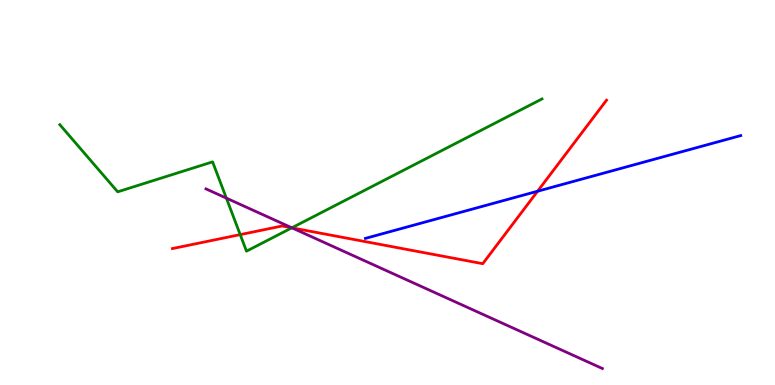[{'lines': ['blue', 'red'], 'intersections': [{'x': 6.94, 'y': 5.03}]}, {'lines': ['green', 'red'], 'intersections': [{'x': 3.1, 'y': 3.91}, {'x': 3.77, 'y': 4.08}]}, {'lines': ['purple', 'red'], 'intersections': [{'x': 3.77, 'y': 4.08}]}, {'lines': ['blue', 'green'], 'intersections': []}, {'lines': ['blue', 'purple'], 'intersections': []}, {'lines': ['green', 'purple'], 'intersections': [{'x': 2.92, 'y': 4.85}, {'x': 3.77, 'y': 4.08}]}]